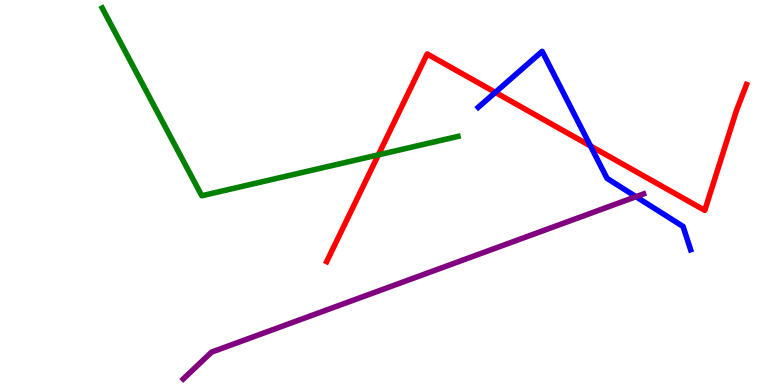[{'lines': ['blue', 'red'], 'intersections': [{'x': 6.39, 'y': 7.6}, {'x': 7.62, 'y': 6.21}]}, {'lines': ['green', 'red'], 'intersections': [{'x': 4.88, 'y': 5.98}]}, {'lines': ['purple', 'red'], 'intersections': []}, {'lines': ['blue', 'green'], 'intersections': []}, {'lines': ['blue', 'purple'], 'intersections': [{'x': 8.21, 'y': 4.89}]}, {'lines': ['green', 'purple'], 'intersections': []}]